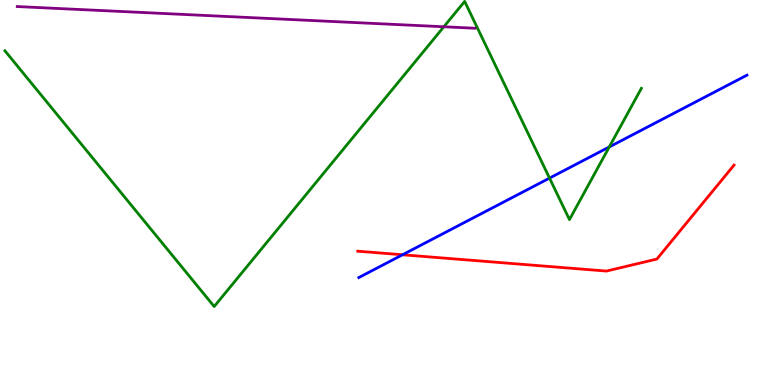[{'lines': ['blue', 'red'], 'intersections': [{'x': 5.19, 'y': 3.38}]}, {'lines': ['green', 'red'], 'intersections': []}, {'lines': ['purple', 'red'], 'intersections': []}, {'lines': ['blue', 'green'], 'intersections': [{'x': 7.09, 'y': 5.37}, {'x': 7.86, 'y': 6.18}]}, {'lines': ['blue', 'purple'], 'intersections': []}, {'lines': ['green', 'purple'], 'intersections': [{'x': 5.73, 'y': 9.3}]}]